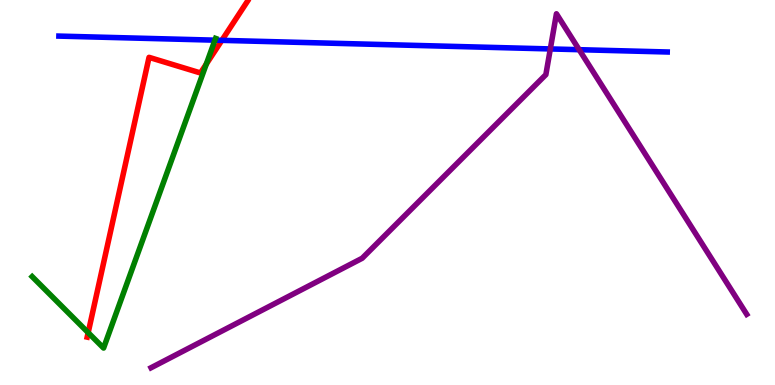[{'lines': ['blue', 'red'], 'intersections': [{'x': 2.86, 'y': 8.95}]}, {'lines': ['green', 'red'], 'intersections': [{'x': 1.14, 'y': 1.36}, {'x': 2.66, 'y': 8.34}]}, {'lines': ['purple', 'red'], 'intersections': []}, {'lines': ['blue', 'green'], 'intersections': [{'x': 2.77, 'y': 8.96}]}, {'lines': ['blue', 'purple'], 'intersections': [{'x': 7.1, 'y': 8.73}, {'x': 7.47, 'y': 8.71}]}, {'lines': ['green', 'purple'], 'intersections': []}]